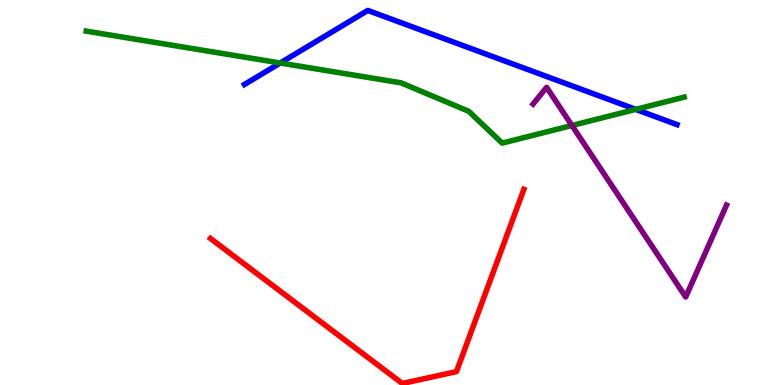[{'lines': ['blue', 'red'], 'intersections': []}, {'lines': ['green', 'red'], 'intersections': []}, {'lines': ['purple', 'red'], 'intersections': []}, {'lines': ['blue', 'green'], 'intersections': [{'x': 3.62, 'y': 8.36}, {'x': 8.2, 'y': 7.16}]}, {'lines': ['blue', 'purple'], 'intersections': []}, {'lines': ['green', 'purple'], 'intersections': [{'x': 7.38, 'y': 6.74}]}]